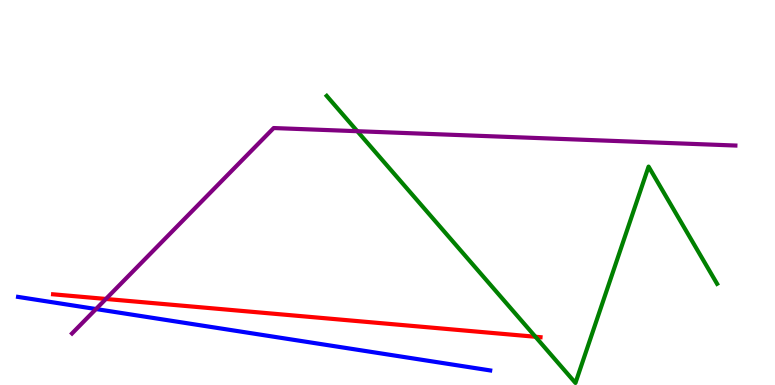[{'lines': ['blue', 'red'], 'intersections': []}, {'lines': ['green', 'red'], 'intersections': [{'x': 6.91, 'y': 1.25}]}, {'lines': ['purple', 'red'], 'intersections': [{'x': 1.37, 'y': 2.23}]}, {'lines': ['blue', 'green'], 'intersections': []}, {'lines': ['blue', 'purple'], 'intersections': [{'x': 1.24, 'y': 1.97}]}, {'lines': ['green', 'purple'], 'intersections': [{'x': 4.61, 'y': 6.59}]}]